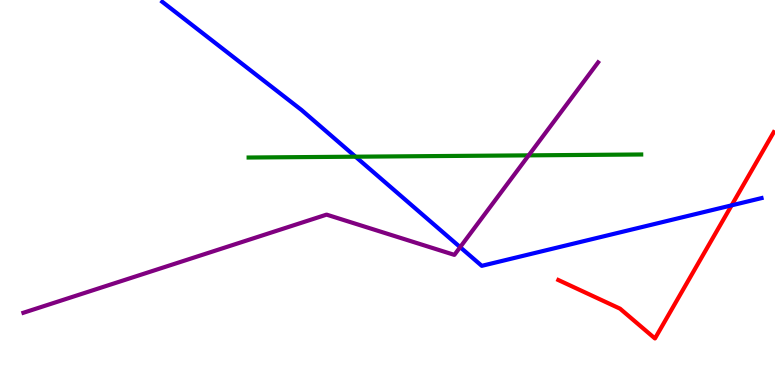[{'lines': ['blue', 'red'], 'intersections': [{'x': 9.44, 'y': 4.67}]}, {'lines': ['green', 'red'], 'intersections': []}, {'lines': ['purple', 'red'], 'intersections': []}, {'lines': ['blue', 'green'], 'intersections': [{'x': 4.59, 'y': 5.93}]}, {'lines': ['blue', 'purple'], 'intersections': [{'x': 5.94, 'y': 3.58}]}, {'lines': ['green', 'purple'], 'intersections': [{'x': 6.82, 'y': 5.96}]}]